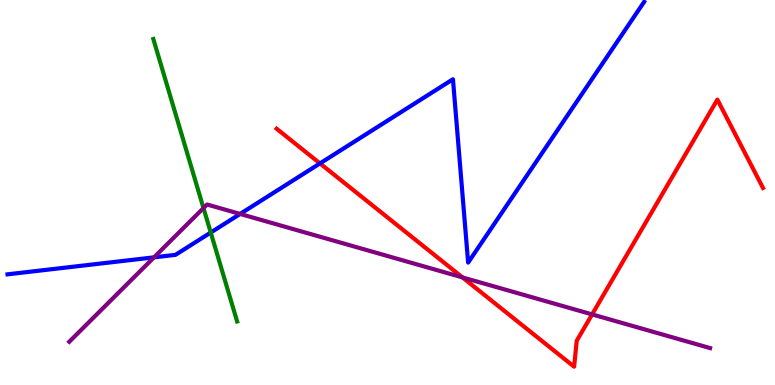[{'lines': ['blue', 'red'], 'intersections': [{'x': 4.13, 'y': 5.76}]}, {'lines': ['green', 'red'], 'intersections': []}, {'lines': ['purple', 'red'], 'intersections': [{'x': 5.97, 'y': 2.79}, {'x': 7.64, 'y': 1.83}]}, {'lines': ['blue', 'green'], 'intersections': [{'x': 2.72, 'y': 3.96}]}, {'lines': ['blue', 'purple'], 'intersections': [{'x': 1.99, 'y': 3.32}, {'x': 3.1, 'y': 4.44}]}, {'lines': ['green', 'purple'], 'intersections': [{'x': 2.63, 'y': 4.6}]}]